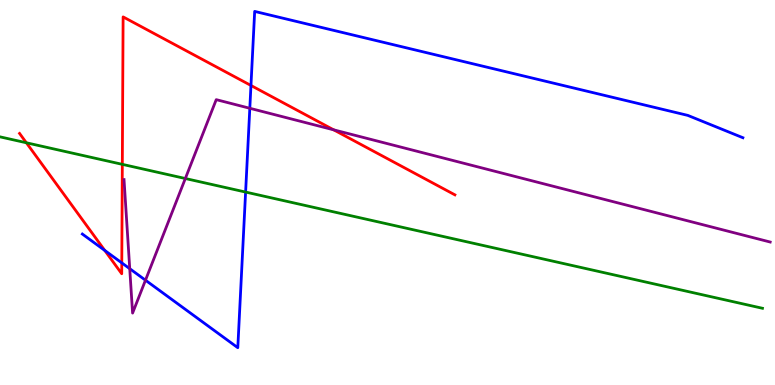[{'lines': ['blue', 'red'], 'intersections': [{'x': 1.35, 'y': 3.5}, {'x': 1.57, 'y': 3.17}, {'x': 3.24, 'y': 7.78}]}, {'lines': ['green', 'red'], 'intersections': [{'x': 0.34, 'y': 6.29}, {'x': 1.58, 'y': 5.73}]}, {'lines': ['purple', 'red'], 'intersections': [{'x': 4.31, 'y': 6.63}]}, {'lines': ['blue', 'green'], 'intersections': [{'x': 3.17, 'y': 5.01}]}, {'lines': ['blue', 'purple'], 'intersections': [{'x': 1.67, 'y': 3.02}, {'x': 1.88, 'y': 2.72}, {'x': 3.22, 'y': 7.19}]}, {'lines': ['green', 'purple'], 'intersections': [{'x': 2.39, 'y': 5.36}]}]